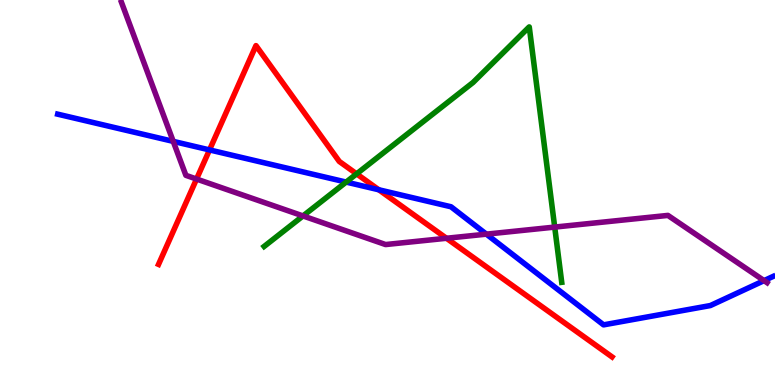[{'lines': ['blue', 'red'], 'intersections': [{'x': 2.7, 'y': 6.11}, {'x': 4.89, 'y': 5.07}]}, {'lines': ['green', 'red'], 'intersections': [{'x': 4.6, 'y': 5.48}]}, {'lines': ['purple', 'red'], 'intersections': [{'x': 2.54, 'y': 5.35}, {'x': 5.76, 'y': 3.81}]}, {'lines': ['blue', 'green'], 'intersections': [{'x': 4.47, 'y': 5.27}]}, {'lines': ['blue', 'purple'], 'intersections': [{'x': 2.24, 'y': 6.33}, {'x': 6.28, 'y': 3.92}, {'x': 9.86, 'y': 2.71}]}, {'lines': ['green', 'purple'], 'intersections': [{'x': 3.91, 'y': 4.39}, {'x': 7.16, 'y': 4.1}]}]